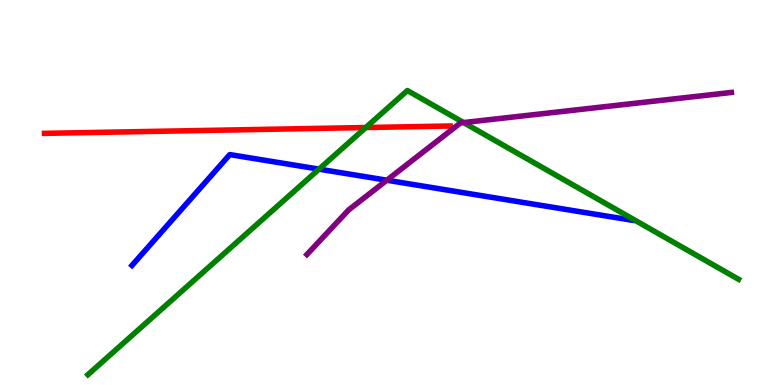[{'lines': ['blue', 'red'], 'intersections': []}, {'lines': ['green', 'red'], 'intersections': [{'x': 4.72, 'y': 6.69}]}, {'lines': ['purple', 'red'], 'intersections': []}, {'lines': ['blue', 'green'], 'intersections': [{'x': 4.12, 'y': 5.61}]}, {'lines': ['blue', 'purple'], 'intersections': [{'x': 4.99, 'y': 5.32}]}, {'lines': ['green', 'purple'], 'intersections': [{'x': 5.98, 'y': 6.82}]}]